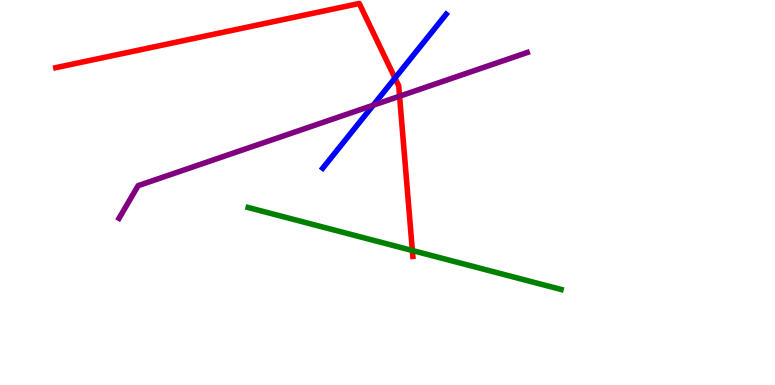[{'lines': ['blue', 'red'], 'intersections': [{'x': 5.1, 'y': 7.97}]}, {'lines': ['green', 'red'], 'intersections': [{'x': 5.32, 'y': 3.49}]}, {'lines': ['purple', 'red'], 'intersections': [{'x': 5.16, 'y': 7.5}]}, {'lines': ['blue', 'green'], 'intersections': []}, {'lines': ['blue', 'purple'], 'intersections': [{'x': 4.82, 'y': 7.27}]}, {'lines': ['green', 'purple'], 'intersections': []}]